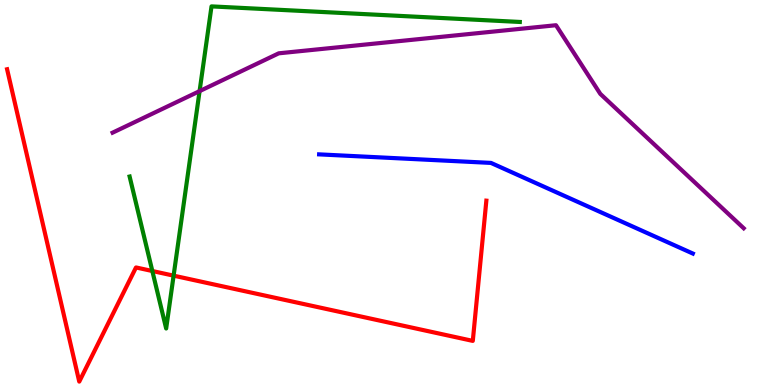[{'lines': ['blue', 'red'], 'intersections': []}, {'lines': ['green', 'red'], 'intersections': [{'x': 1.97, 'y': 2.96}, {'x': 2.24, 'y': 2.84}]}, {'lines': ['purple', 'red'], 'intersections': []}, {'lines': ['blue', 'green'], 'intersections': []}, {'lines': ['blue', 'purple'], 'intersections': []}, {'lines': ['green', 'purple'], 'intersections': [{'x': 2.58, 'y': 7.63}]}]